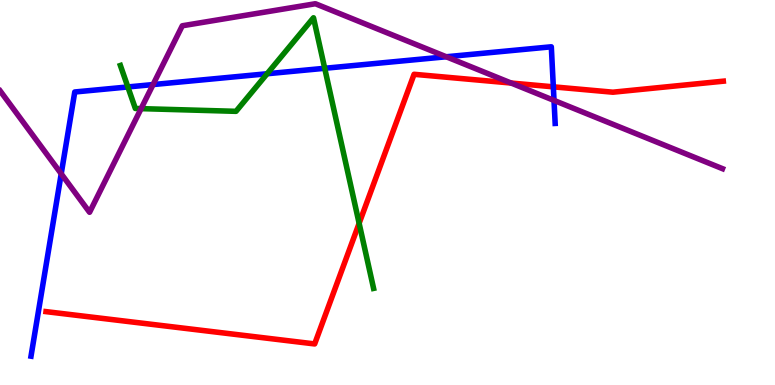[{'lines': ['blue', 'red'], 'intersections': [{'x': 7.14, 'y': 7.74}]}, {'lines': ['green', 'red'], 'intersections': [{'x': 4.63, 'y': 4.2}]}, {'lines': ['purple', 'red'], 'intersections': [{'x': 6.59, 'y': 7.84}]}, {'lines': ['blue', 'green'], 'intersections': [{'x': 1.65, 'y': 7.74}, {'x': 3.45, 'y': 8.08}, {'x': 4.19, 'y': 8.23}]}, {'lines': ['blue', 'purple'], 'intersections': [{'x': 0.79, 'y': 5.49}, {'x': 1.98, 'y': 7.8}, {'x': 5.76, 'y': 8.53}, {'x': 7.15, 'y': 7.39}]}, {'lines': ['green', 'purple'], 'intersections': [{'x': 1.82, 'y': 7.18}]}]